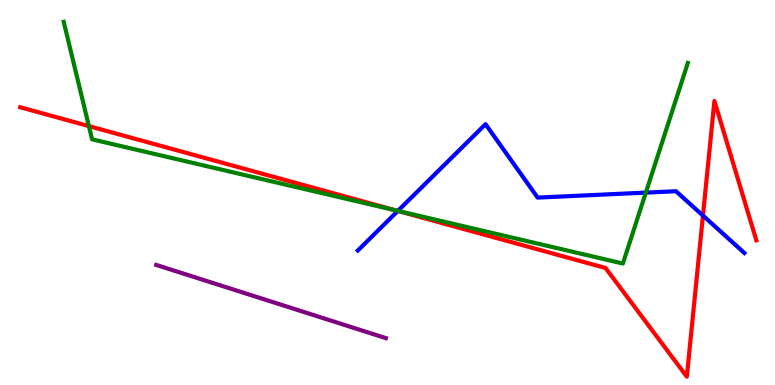[{'lines': ['blue', 'red'], 'intersections': [{'x': 5.13, 'y': 4.52}, {'x': 9.07, 'y': 4.4}]}, {'lines': ['green', 'red'], 'intersections': [{'x': 1.15, 'y': 6.72}, {'x': 5.11, 'y': 4.53}]}, {'lines': ['purple', 'red'], 'intersections': []}, {'lines': ['blue', 'green'], 'intersections': [{'x': 5.13, 'y': 4.52}, {'x': 8.33, 'y': 5.0}]}, {'lines': ['blue', 'purple'], 'intersections': []}, {'lines': ['green', 'purple'], 'intersections': []}]